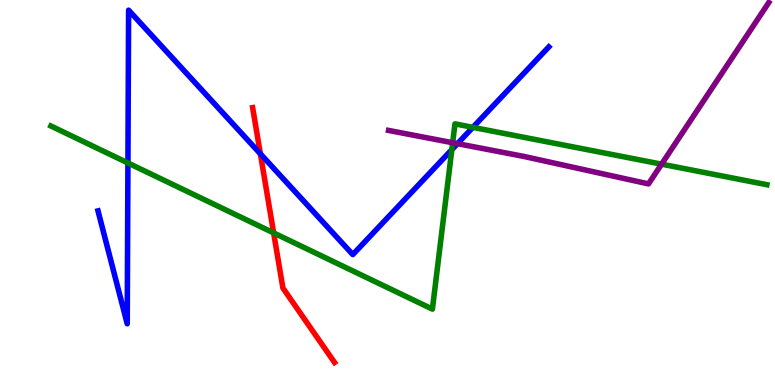[{'lines': ['blue', 'red'], 'intersections': [{'x': 3.36, 'y': 6.0}]}, {'lines': ['green', 'red'], 'intersections': [{'x': 3.53, 'y': 3.95}]}, {'lines': ['purple', 'red'], 'intersections': []}, {'lines': ['blue', 'green'], 'intersections': [{'x': 1.65, 'y': 5.77}, {'x': 5.83, 'y': 6.11}, {'x': 6.1, 'y': 6.69}]}, {'lines': ['blue', 'purple'], 'intersections': [{'x': 5.9, 'y': 6.27}]}, {'lines': ['green', 'purple'], 'intersections': [{'x': 5.84, 'y': 6.29}, {'x': 8.54, 'y': 5.74}]}]